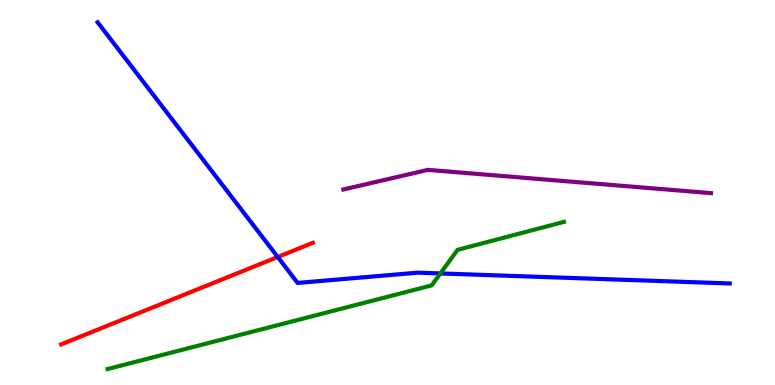[{'lines': ['blue', 'red'], 'intersections': [{'x': 3.58, 'y': 3.33}]}, {'lines': ['green', 'red'], 'intersections': []}, {'lines': ['purple', 'red'], 'intersections': []}, {'lines': ['blue', 'green'], 'intersections': [{'x': 5.68, 'y': 2.9}]}, {'lines': ['blue', 'purple'], 'intersections': []}, {'lines': ['green', 'purple'], 'intersections': []}]